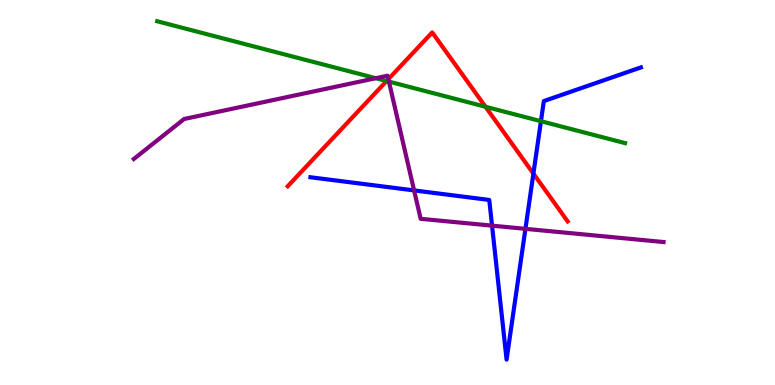[{'lines': ['blue', 'red'], 'intersections': [{'x': 6.88, 'y': 5.49}]}, {'lines': ['green', 'red'], 'intersections': [{'x': 4.99, 'y': 7.9}, {'x': 6.26, 'y': 7.23}]}, {'lines': ['purple', 'red'], 'intersections': [{'x': 5.01, 'y': 7.94}]}, {'lines': ['blue', 'green'], 'intersections': [{'x': 6.98, 'y': 6.85}]}, {'lines': ['blue', 'purple'], 'intersections': [{'x': 5.34, 'y': 5.05}, {'x': 6.35, 'y': 4.14}, {'x': 6.78, 'y': 4.06}]}, {'lines': ['green', 'purple'], 'intersections': [{'x': 4.85, 'y': 7.97}, {'x': 5.02, 'y': 7.88}]}]